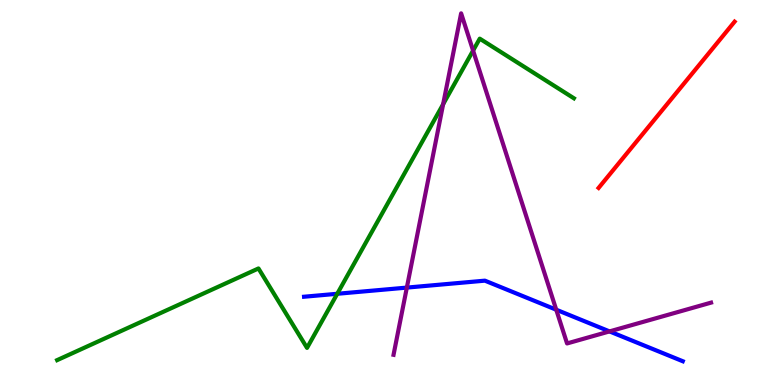[{'lines': ['blue', 'red'], 'intersections': []}, {'lines': ['green', 'red'], 'intersections': []}, {'lines': ['purple', 'red'], 'intersections': []}, {'lines': ['blue', 'green'], 'intersections': [{'x': 4.35, 'y': 2.37}]}, {'lines': ['blue', 'purple'], 'intersections': [{'x': 5.25, 'y': 2.53}, {'x': 7.18, 'y': 1.96}, {'x': 7.86, 'y': 1.39}]}, {'lines': ['green', 'purple'], 'intersections': [{'x': 5.72, 'y': 7.29}, {'x': 6.1, 'y': 8.69}]}]